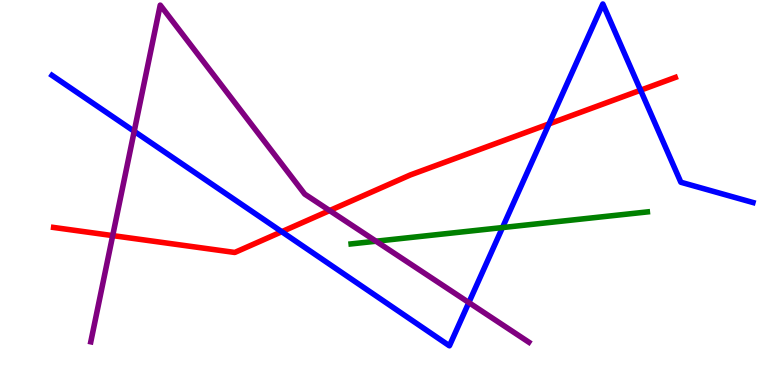[{'lines': ['blue', 'red'], 'intersections': [{'x': 3.64, 'y': 3.98}, {'x': 7.08, 'y': 6.78}, {'x': 8.27, 'y': 7.66}]}, {'lines': ['green', 'red'], 'intersections': []}, {'lines': ['purple', 'red'], 'intersections': [{'x': 1.45, 'y': 3.88}, {'x': 4.25, 'y': 4.53}]}, {'lines': ['blue', 'green'], 'intersections': [{'x': 6.48, 'y': 4.09}]}, {'lines': ['blue', 'purple'], 'intersections': [{'x': 1.73, 'y': 6.59}, {'x': 6.05, 'y': 2.14}]}, {'lines': ['green', 'purple'], 'intersections': [{'x': 4.85, 'y': 3.73}]}]